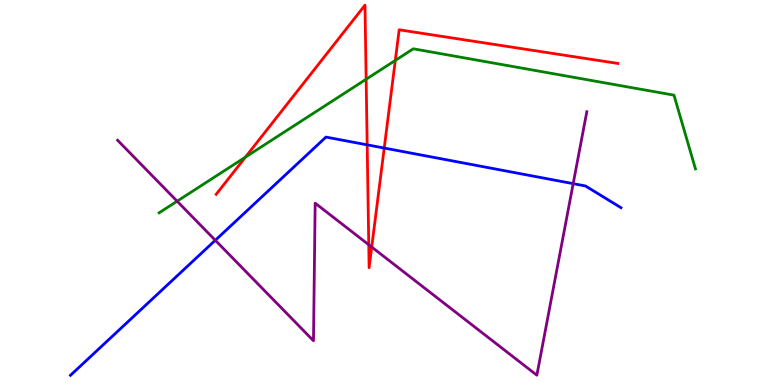[{'lines': ['blue', 'red'], 'intersections': [{'x': 4.74, 'y': 6.24}, {'x': 4.96, 'y': 6.15}]}, {'lines': ['green', 'red'], 'intersections': [{'x': 3.17, 'y': 5.92}, {'x': 4.72, 'y': 7.94}, {'x': 5.1, 'y': 8.43}]}, {'lines': ['purple', 'red'], 'intersections': [{'x': 4.76, 'y': 3.64}, {'x': 4.8, 'y': 3.58}]}, {'lines': ['blue', 'green'], 'intersections': []}, {'lines': ['blue', 'purple'], 'intersections': [{'x': 2.78, 'y': 3.76}, {'x': 7.4, 'y': 5.23}]}, {'lines': ['green', 'purple'], 'intersections': [{'x': 2.29, 'y': 4.77}]}]